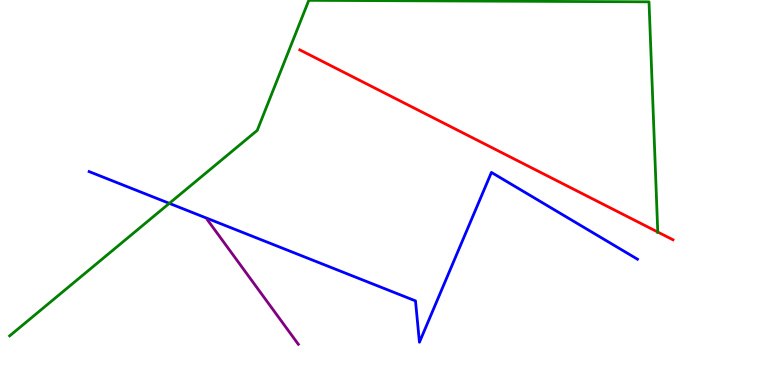[{'lines': ['blue', 'red'], 'intersections': []}, {'lines': ['green', 'red'], 'intersections': [{'x': 8.49, 'y': 3.97}]}, {'lines': ['purple', 'red'], 'intersections': []}, {'lines': ['blue', 'green'], 'intersections': [{'x': 2.18, 'y': 4.72}]}, {'lines': ['blue', 'purple'], 'intersections': []}, {'lines': ['green', 'purple'], 'intersections': []}]